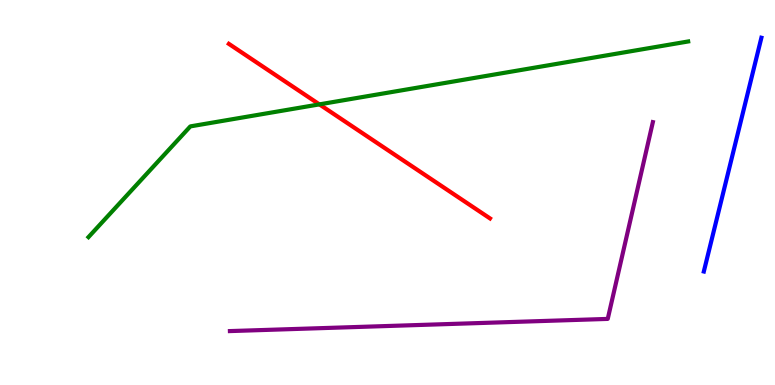[{'lines': ['blue', 'red'], 'intersections': []}, {'lines': ['green', 'red'], 'intersections': [{'x': 4.12, 'y': 7.29}]}, {'lines': ['purple', 'red'], 'intersections': []}, {'lines': ['blue', 'green'], 'intersections': []}, {'lines': ['blue', 'purple'], 'intersections': []}, {'lines': ['green', 'purple'], 'intersections': []}]